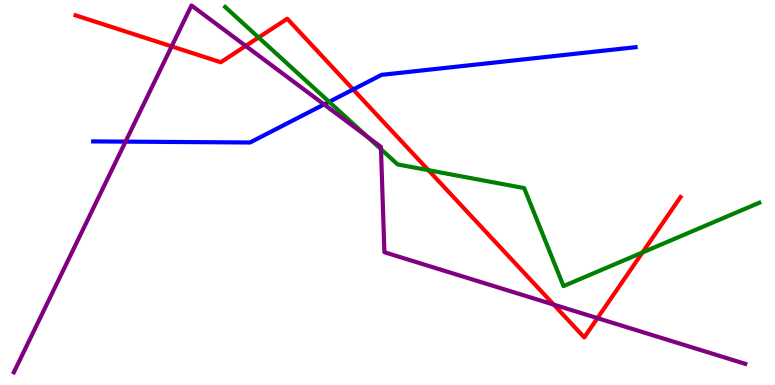[{'lines': ['blue', 'red'], 'intersections': [{'x': 4.56, 'y': 7.68}]}, {'lines': ['green', 'red'], 'intersections': [{'x': 3.34, 'y': 9.03}, {'x': 5.53, 'y': 5.58}, {'x': 8.29, 'y': 3.44}]}, {'lines': ['purple', 'red'], 'intersections': [{'x': 2.21, 'y': 8.8}, {'x': 3.17, 'y': 8.81}, {'x': 7.14, 'y': 2.09}, {'x': 7.71, 'y': 1.74}]}, {'lines': ['blue', 'green'], 'intersections': [{'x': 4.25, 'y': 7.36}]}, {'lines': ['blue', 'purple'], 'intersections': [{'x': 1.62, 'y': 6.32}, {'x': 4.18, 'y': 7.29}]}, {'lines': ['green', 'purple'], 'intersections': [{'x': 4.74, 'y': 6.45}, {'x': 4.92, 'y': 6.12}]}]